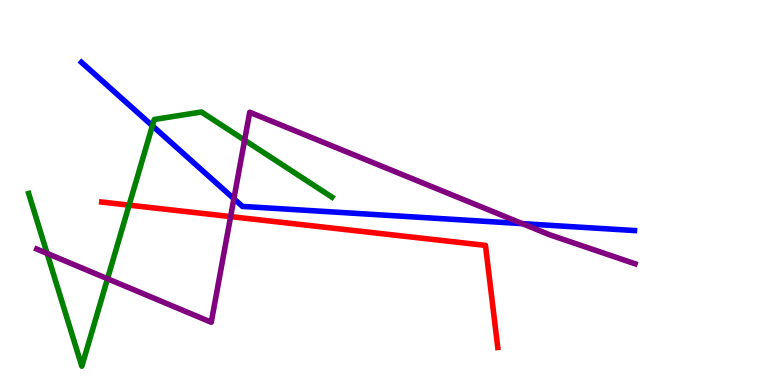[{'lines': ['blue', 'red'], 'intersections': []}, {'lines': ['green', 'red'], 'intersections': [{'x': 1.67, 'y': 4.67}]}, {'lines': ['purple', 'red'], 'intersections': [{'x': 2.98, 'y': 4.37}]}, {'lines': ['blue', 'green'], 'intersections': [{'x': 1.97, 'y': 6.73}]}, {'lines': ['blue', 'purple'], 'intersections': [{'x': 3.02, 'y': 4.84}, {'x': 6.74, 'y': 4.19}]}, {'lines': ['green', 'purple'], 'intersections': [{'x': 0.608, 'y': 3.42}, {'x': 1.39, 'y': 2.76}, {'x': 3.16, 'y': 6.36}]}]